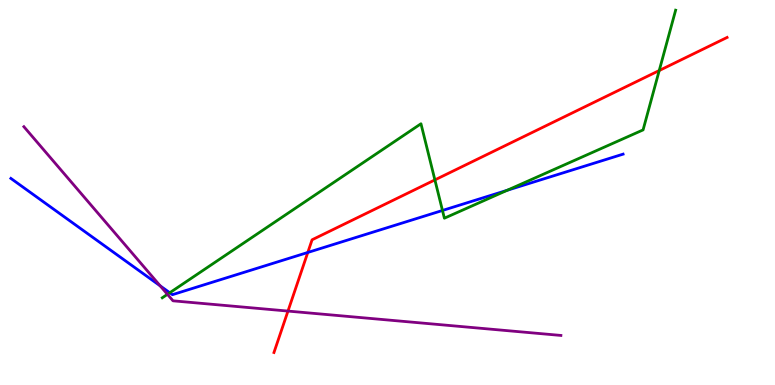[{'lines': ['blue', 'red'], 'intersections': [{'x': 3.97, 'y': 3.44}]}, {'lines': ['green', 'red'], 'intersections': [{'x': 5.61, 'y': 5.33}, {'x': 8.51, 'y': 8.17}]}, {'lines': ['purple', 'red'], 'intersections': [{'x': 3.72, 'y': 1.92}]}, {'lines': ['blue', 'green'], 'intersections': [{'x': 2.19, 'y': 2.4}, {'x': 5.71, 'y': 4.53}, {'x': 6.54, 'y': 5.06}]}, {'lines': ['blue', 'purple'], 'intersections': [{'x': 2.07, 'y': 2.58}]}, {'lines': ['green', 'purple'], 'intersections': [{'x': 2.16, 'y': 2.36}]}]